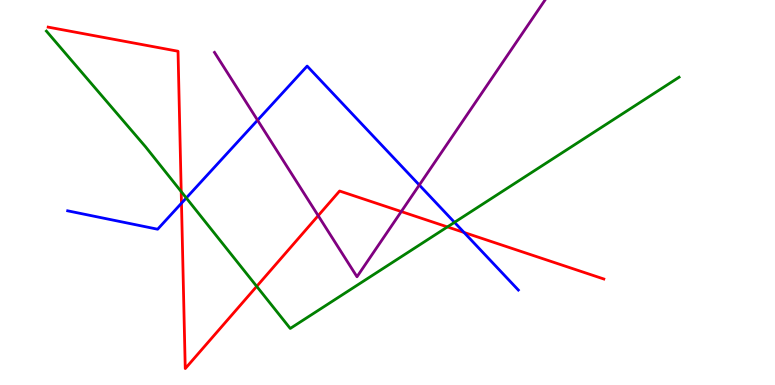[{'lines': ['blue', 'red'], 'intersections': [{'x': 2.34, 'y': 4.72}, {'x': 5.99, 'y': 3.96}]}, {'lines': ['green', 'red'], 'intersections': [{'x': 2.34, 'y': 5.02}, {'x': 3.31, 'y': 2.56}, {'x': 5.77, 'y': 4.11}]}, {'lines': ['purple', 'red'], 'intersections': [{'x': 4.11, 'y': 4.4}, {'x': 5.18, 'y': 4.5}]}, {'lines': ['blue', 'green'], 'intersections': [{'x': 2.4, 'y': 4.86}, {'x': 5.86, 'y': 4.22}]}, {'lines': ['blue', 'purple'], 'intersections': [{'x': 3.32, 'y': 6.88}, {'x': 5.41, 'y': 5.19}]}, {'lines': ['green', 'purple'], 'intersections': []}]